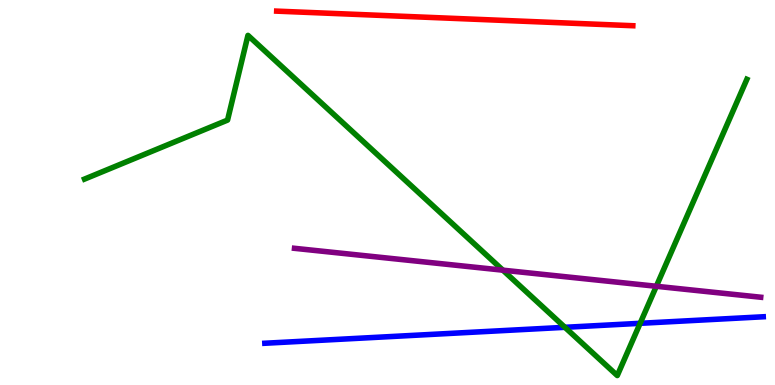[{'lines': ['blue', 'red'], 'intersections': []}, {'lines': ['green', 'red'], 'intersections': []}, {'lines': ['purple', 'red'], 'intersections': []}, {'lines': ['blue', 'green'], 'intersections': [{'x': 7.29, 'y': 1.5}, {'x': 8.26, 'y': 1.6}]}, {'lines': ['blue', 'purple'], 'intersections': []}, {'lines': ['green', 'purple'], 'intersections': [{'x': 6.49, 'y': 2.98}, {'x': 8.47, 'y': 2.56}]}]